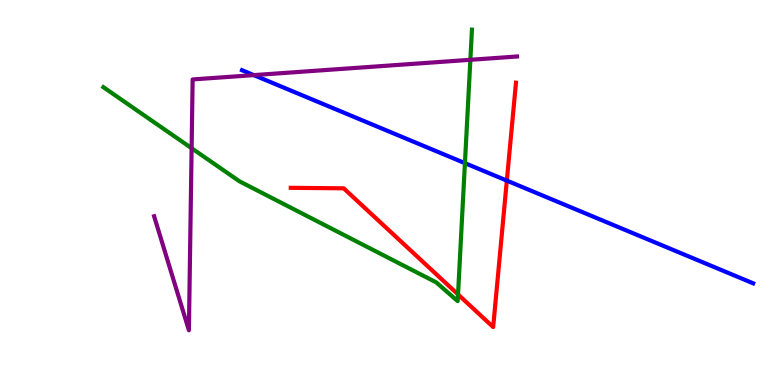[{'lines': ['blue', 'red'], 'intersections': [{'x': 6.54, 'y': 5.31}]}, {'lines': ['green', 'red'], 'intersections': [{'x': 5.91, 'y': 2.35}]}, {'lines': ['purple', 'red'], 'intersections': []}, {'lines': ['blue', 'green'], 'intersections': [{'x': 6.0, 'y': 5.76}]}, {'lines': ['blue', 'purple'], 'intersections': [{'x': 3.27, 'y': 8.05}]}, {'lines': ['green', 'purple'], 'intersections': [{'x': 2.47, 'y': 6.15}, {'x': 6.07, 'y': 8.45}]}]